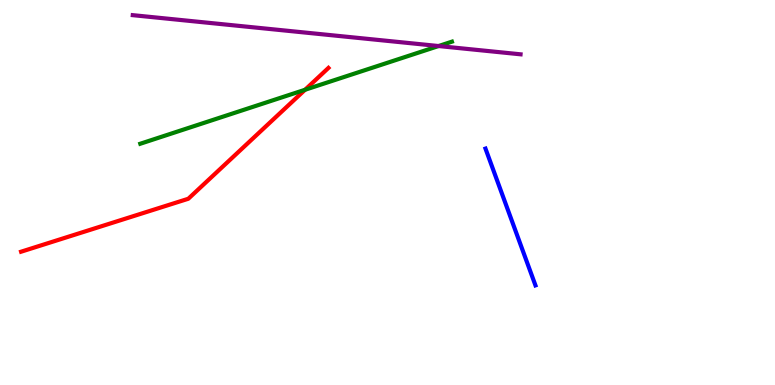[{'lines': ['blue', 'red'], 'intersections': []}, {'lines': ['green', 'red'], 'intersections': [{'x': 3.94, 'y': 7.67}]}, {'lines': ['purple', 'red'], 'intersections': []}, {'lines': ['blue', 'green'], 'intersections': []}, {'lines': ['blue', 'purple'], 'intersections': []}, {'lines': ['green', 'purple'], 'intersections': [{'x': 5.66, 'y': 8.8}]}]